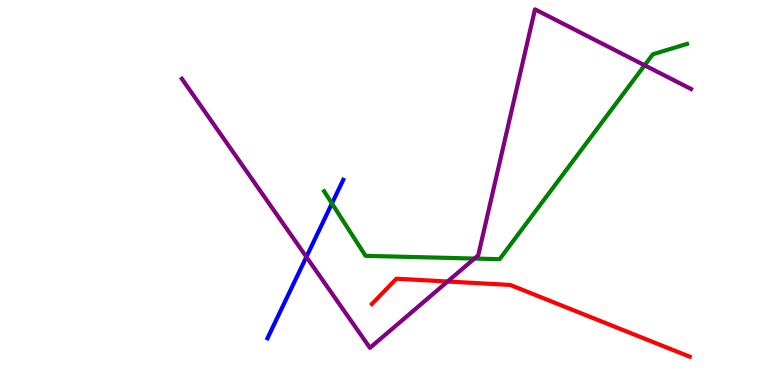[{'lines': ['blue', 'red'], 'intersections': []}, {'lines': ['green', 'red'], 'intersections': []}, {'lines': ['purple', 'red'], 'intersections': [{'x': 5.78, 'y': 2.69}]}, {'lines': ['blue', 'green'], 'intersections': [{'x': 4.28, 'y': 4.72}]}, {'lines': ['blue', 'purple'], 'intersections': [{'x': 3.95, 'y': 3.33}]}, {'lines': ['green', 'purple'], 'intersections': [{'x': 6.12, 'y': 3.28}, {'x': 8.32, 'y': 8.3}]}]